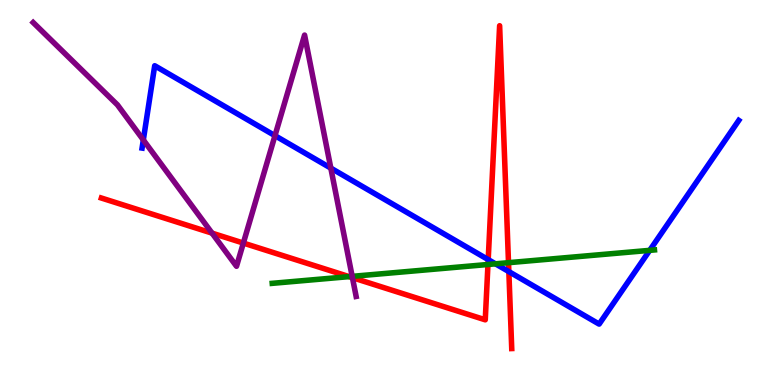[{'lines': ['blue', 'red'], 'intersections': [{'x': 6.3, 'y': 3.26}, {'x': 6.57, 'y': 2.95}]}, {'lines': ['green', 'red'], 'intersections': [{'x': 4.5, 'y': 2.81}, {'x': 6.3, 'y': 3.13}, {'x': 6.56, 'y': 3.18}]}, {'lines': ['purple', 'red'], 'intersections': [{'x': 2.74, 'y': 3.94}, {'x': 3.14, 'y': 3.69}, {'x': 4.55, 'y': 2.79}]}, {'lines': ['blue', 'green'], 'intersections': [{'x': 6.39, 'y': 3.15}, {'x': 8.38, 'y': 3.5}]}, {'lines': ['blue', 'purple'], 'intersections': [{'x': 1.85, 'y': 6.37}, {'x': 3.55, 'y': 6.48}, {'x': 4.27, 'y': 5.63}]}, {'lines': ['green', 'purple'], 'intersections': [{'x': 4.54, 'y': 2.82}]}]